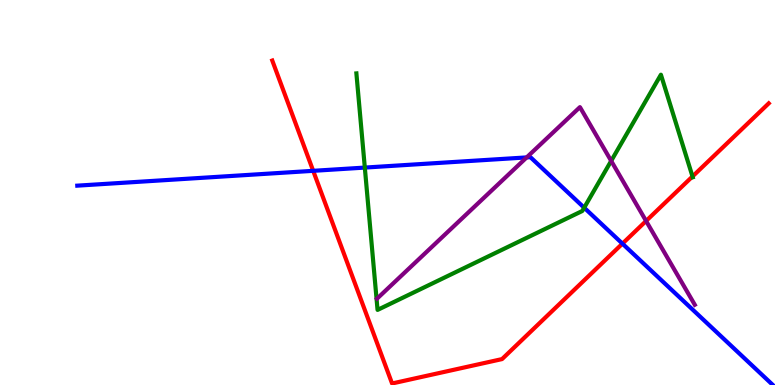[{'lines': ['blue', 'red'], 'intersections': [{'x': 4.04, 'y': 5.56}, {'x': 8.03, 'y': 3.67}]}, {'lines': ['green', 'red'], 'intersections': [{'x': 8.94, 'y': 5.42}]}, {'lines': ['purple', 'red'], 'intersections': [{'x': 8.34, 'y': 4.26}]}, {'lines': ['blue', 'green'], 'intersections': [{'x': 4.71, 'y': 5.65}, {'x': 7.54, 'y': 4.61}]}, {'lines': ['blue', 'purple'], 'intersections': [{'x': 6.8, 'y': 5.91}]}, {'lines': ['green', 'purple'], 'intersections': [{'x': 7.89, 'y': 5.82}]}]